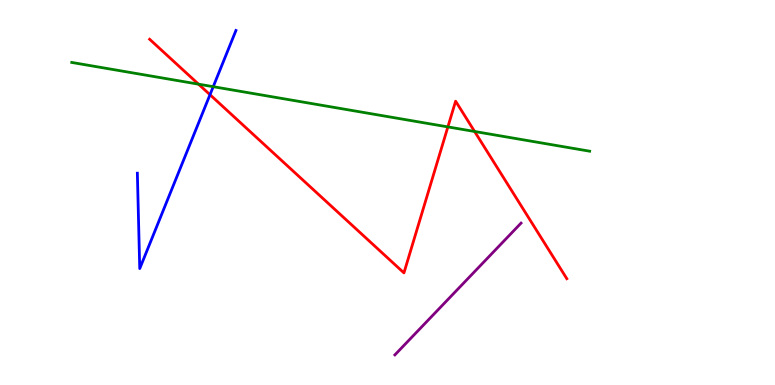[{'lines': ['blue', 'red'], 'intersections': [{'x': 2.71, 'y': 7.54}]}, {'lines': ['green', 'red'], 'intersections': [{'x': 2.56, 'y': 7.81}, {'x': 5.78, 'y': 6.7}, {'x': 6.12, 'y': 6.58}]}, {'lines': ['purple', 'red'], 'intersections': []}, {'lines': ['blue', 'green'], 'intersections': [{'x': 2.75, 'y': 7.75}]}, {'lines': ['blue', 'purple'], 'intersections': []}, {'lines': ['green', 'purple'], 'intersections': []}]